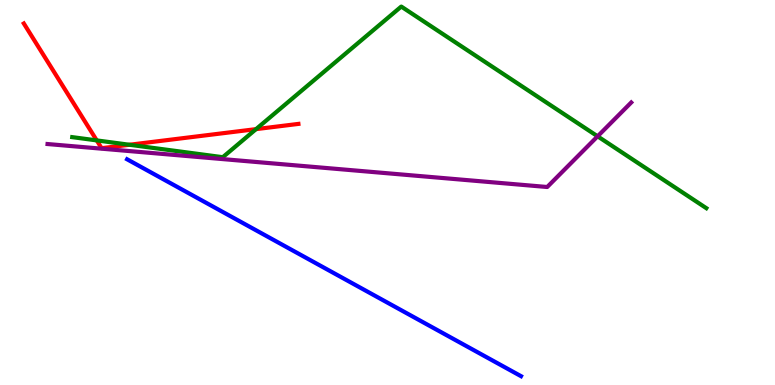[{'lines': ['blue', 'red'], 'intersections': []}, {'lines': ['green', 'red'], 'intersections': [{'x': 1.25, 'y': 6.35}, {'x': 1.67, 'y': 6.24}, {'x': 3.3, 'y': 6.65}]}, {'lines': ['purple', 'red'], 'intersections': []}, {'lines': ['blue', 'green'], 'intersections': []}, {'lines': ['blue', 'purple'], 'intersections': []}, {'lines': ['green', 'purple'], 'intersections': [{'x': 7.71, 'y': 6.46}]}]